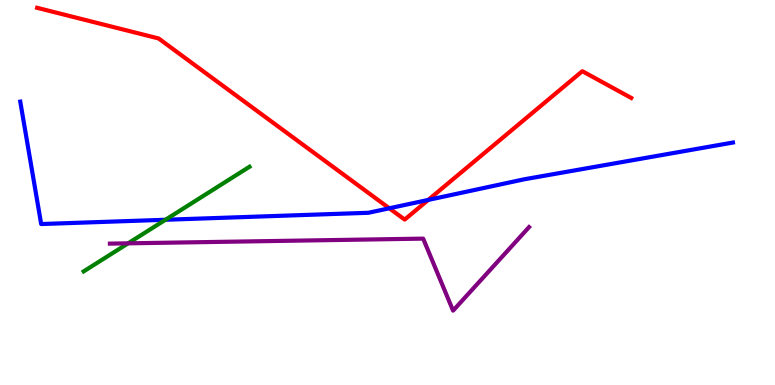[{'lines': ['blue', 'red'], 'intersections': [{'x': 5.02, 'y': 4.59}, {'x': 5.53, 'y': 4.81}]}, {'lines': ['green', 'red'], 'intersections': []}, {'lines': ['purple', 'red'], 'intersections': []}, {'lines': ['blue', 'green'], 'intersections': [{'x': 2.14, 'y': 4.29}]}, {'lines': ['blue', 'purple'], 'intersections': []}, {'lines': ['green', 'purple'], 'intersections': [{'x': 1.65, 'y': 3.68}]}]